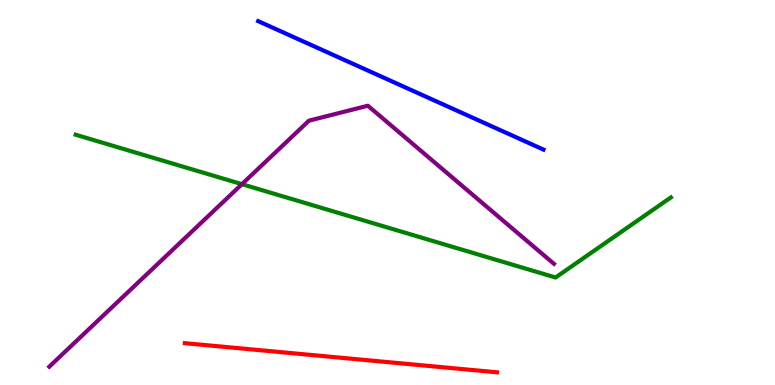[{'lines': ['blue', 'red'], 'intersections': []}, {'lines': ['green', 'red'], 'intersections': []}, {'lines': ['purple', 'red'], 'intersections': []}, {'lines': ['blue', 'green'], 'intersections': []}, {'lines': ['blue', 'purple'], 'intersections': []}, {'lines': ['green', 'purple'], 'intersections': [{'x': 3.12, 'y': 5.22}]}]